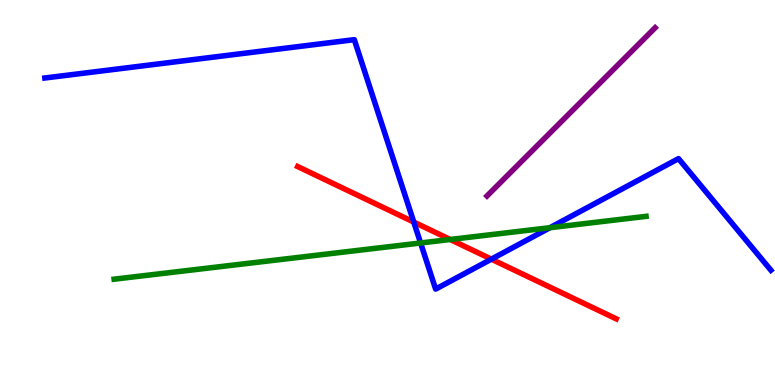[{'lines': ['blue', 'red'], 'intersections': [{'x': 5.34, 'y': 4.23}, {'x': 6.34, 'y': 3.27}]}, {'lines': ['green', 'red'], 'intersections': [{'x': 5.81, 'y': 3.78}]}, {'lines': ['purple', 'red'], 'intersections': []}, {'lines': ['blue', 'green'], 'intersections': [{'x': 5.43, 'y': 3.69}, {'x': 7.1, 'y': 4.09}]}, {'lines': ['blue', 'purple'], 'intersections': []}, {'lines': ['green', 'purple'], 'intersections': []}]